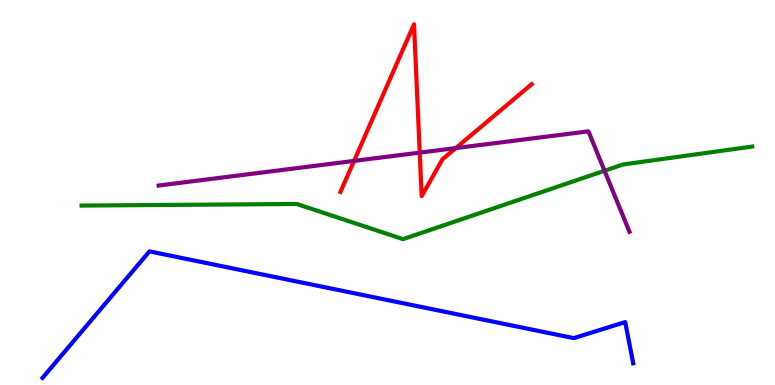[{'lines': ['blue', 'red'], 'intersections': []}, {'lines': ['green', 'red'], 'intersections': []}, {'lines': ['purple', 'red'], 'intersections': [{'x': 4.57, 'y': 5.82}, {'x': 5.42, 'y': 6.04}, {'x': 5.88, 'y': 6.15}]}, {'lines': ['blue', 'green'], 'intersections': []}, {'lines': ['blue', 'purple'], 'intersections': []}, {'lines': ['green', 'purple'], 'intersections': [{'x': 7.8, 'y': 5.57}]}]